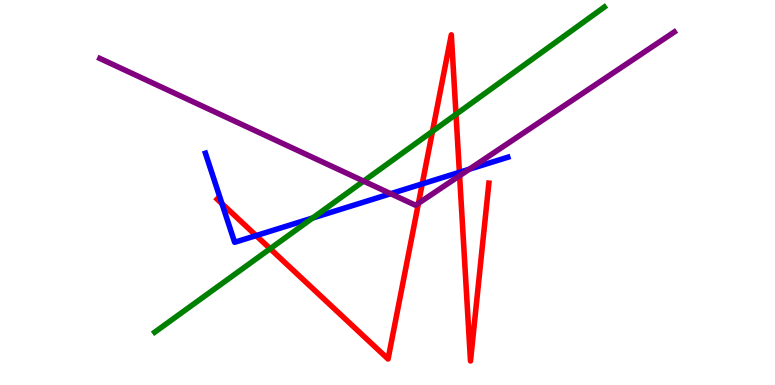[{'lines': ['blue', 'red'], 'intersections': [{'x': 2.86, 'y': 4.71}, {'x': 3.3, 'y': 3.88}, {'x': 5.45, 'y': 5.22}, {'x': 5.93, 'y': 5.52}]}, {'lines': ['green', 'red'], 'intersections': [{'x': 3.49, 'y': 3.54}, {'x': 5.58, 'y': 6.59}, {'x': 5.88, 'y': 7.03}]}, {'lines': ['purple', 'red'], 'intersections': [{'x': 5.4, 'y': 4.72}, {'x': 5.93, 'y': 5.44}]}, {'lines': ['blue', 'green'], 'intersections': [{'x': 4.03, 'y': 4.34}]}, {'lines': ['blue', 'purple'], 'intersections': [{'x': 5.04, 'y': 4.97}, {'x': 6.06, 'y': 5.6}]}, {'lines': ['green', 'purple'], 'intersections': [{'x': 4.69, 'y': 5.3}]}]